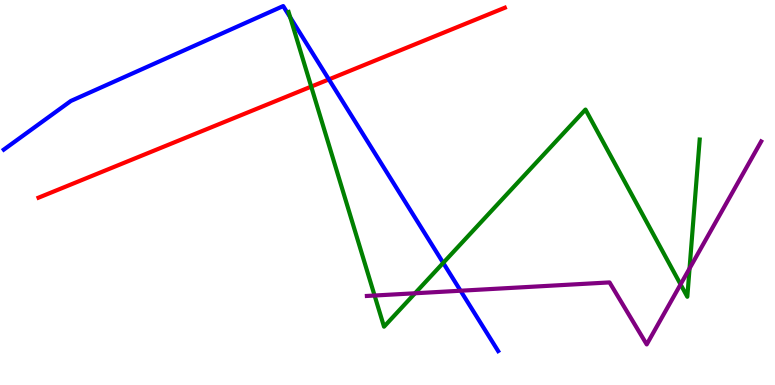[{'lines': ['blue', 'red'], 'intersections': [{'x': 4.24, 'y': 7.94}]}, {'lines': ['green', 'red'], 'intersections': [{'x': 4.02, 'y': 7.75}]}, {'lines': ['purple', 'red'], 'intersections': []}, {'lines': ['blue', 'green'], 'intersections': [{'x': 3.74, 'y': 9.55}, {'x': 5.72, 'y': 3.17}]}, {'lines': ['blue', 'purple'], 'intersections': [{'x': 5.94, 'y': 2.45}]}, {'lines': ['green', 'purple'], 'intersections': [{'x': 4.83, 'y': 2.32}, {'x': 5.36, 'y': 2.38}, {'x': 8.78, 'y': 2.61}, {'x': 8.9, 'y': 3.03}]}]